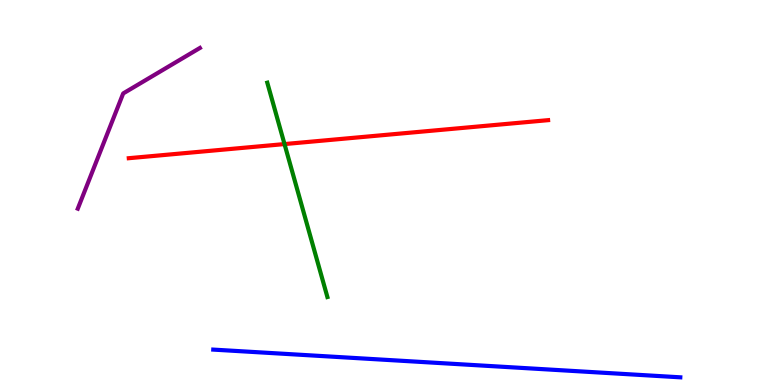[{'lines': ['blue', 'red'], 'intersections': []}, {'lines': ['green', 'red'], 'intersections': [{'x': 3.67, 'y': 6.26}]}, {'lines': ['purple', 'red'], 'intersections': []}, {'lines': ['blue', 'green'], 'intersections': []}, {'lines': ['blue', 'purple'], 'intersections': []}, {'lines': ['green', 'purple'], 'intersections': []}]